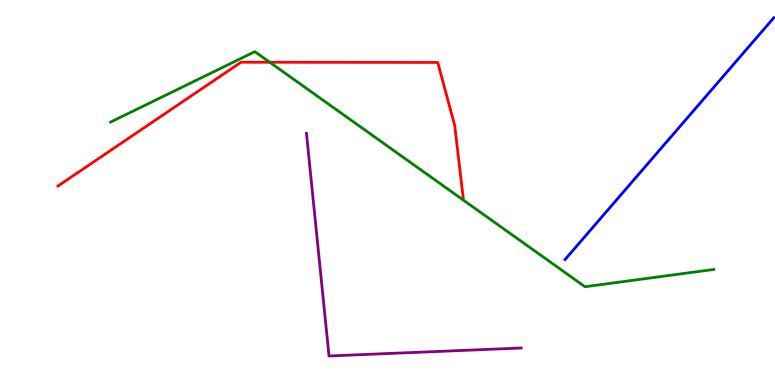[{'lines': ['blue', 'red'], 'intersections': []}, {'lines': ['green', 'red'], 'intersections': [{'x': 3.48, 'y': 8.38}]}, {'lines': ['purple', 'red'], 'intersections': []}, {'lines': ['blue', 'green'], 'intersections': []}, {'lines': ['blue', 'purple'], 'intersections': []}, {'lines': ['green', 'purple'], 'intersections': []}]